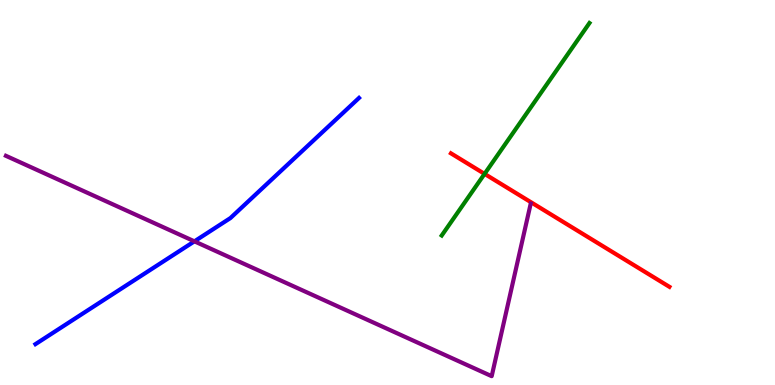[{'lines': ['blue', 'red'], 'intersections': []}, {'lines': ['green', 'red'], 'intersections': [{'x': 6.25, 'y': 5.48}]}, {'lines': ['purple', 'red'], 'intersections': []}, {'lines': ['blue', 'green'], 'intersections': []}, {'lines': ['blue', 'purple'], 'intersections': [{'x': 2.51, 'y': 3.73}]}, {'lines': ['green', 'purple'], 'intersections': []}]